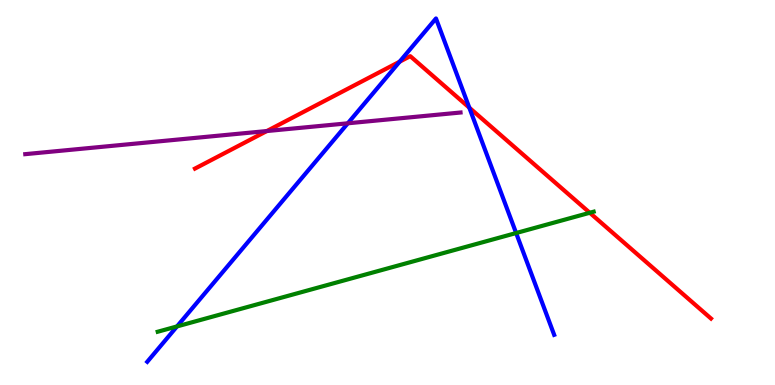[{'lines': ['blue', 'red'], 'intersections': [{'x': 5.16, 'y': 8.4}, {'x': 6.06, 'y': 7.2}]}, {'lines': ['green', 'red'], 'intersections': [{'x': 7.61, 'y': 4.47}]}, {'lines': ['purple', 'red'], 'intersections': [{'x': 3.44, 'y': 6.6}]}, {'lines': ['blue', 'green'], 'intersections': [{'x': 2.28, 'y': 1.52}, {'x': 6.66, 'y': 3.95}]}, {'lines': ['blue', 'purple'], 'intersections': [{'x': 4.49, 'y': 6.8}]}, {'lines': ['green', 'purple'], 'intersections': []}]